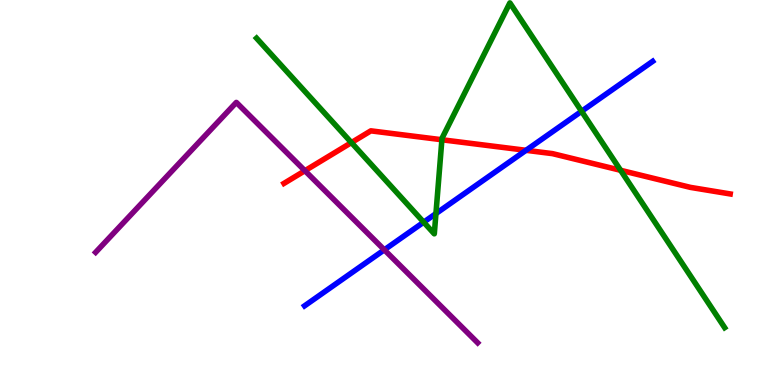[{'lines': ['blue', 'red'], 'intersections': [{'x': 6.79, 'y': 6.1}]}, {'lines': ['green', 'red'], 'intersections': [{'x': 4.53, 'y': 6.3}, {'x': 5.7, 'y': 6.37}, {'x': 8.01, 'y': 5.58}]}, {'lines': ['purple', 'red'], 'intersections': [{'x': 3.93, 'y': 5.57}]}, {'lines': ['blue', 'green'], 'intersections': [{'x': 5.47, 'y': 4.23}, {'x': 5.63, 'y': 4.45}, {'x': 7.5, 'y': 7.11}]}, {'lines': ['blue', 'purple'], 'intersections': [{'x': 4.96, 'y': 3.51}]}, {'lines': ['green', 'purple'], 'intersections': []}]